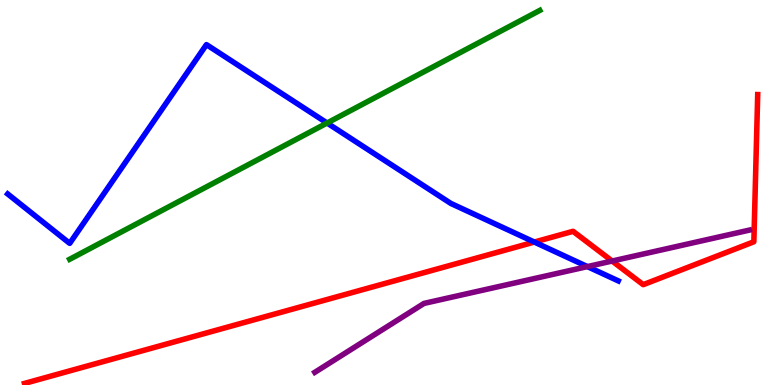[{'lines': ['blue', 'red'], 'intersections': [{'x': 6.89, 'y': 3.71}]}, {'lines': ['green', 'red'], 'intersections': []}, {'lines': ['purple', 'red'], 'intersections': [{'x': 7.9, 'y': 3.22}]}, {'lines': ['blue', 'green'], 'intersections': [{'x': 4.22, 'y': 6.8}]}, {'lines': ['blue', 'purple'], 'intersections': [{'x': 7.58, 'y': 3.08}]}, {'lines': ['green', 'purple'], 'intersections': []}]